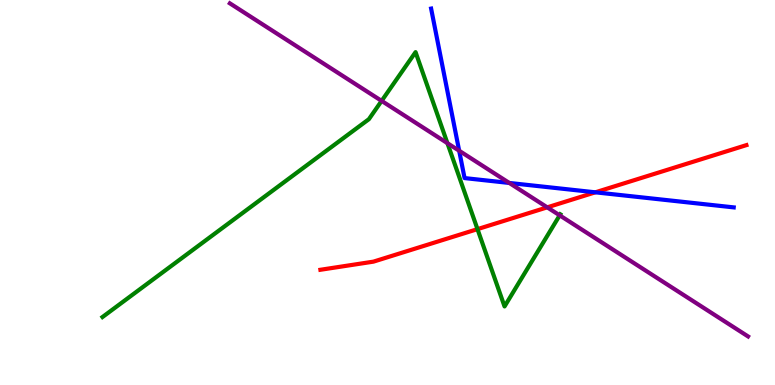[{'lines': ['blue', 'red'], 'intersections': [{'x': 7.68, 'y': 5.0}]}, {'lines': ['green', 'red'], 'intersections': [{'x': 6.16, 'y': 4.05}]}, {'lines': ['purple', 'red'], 'intersections': [{'x': 7.06, 'y': 4.61}]}, {'lines': ['blue', 'green'], 'intersections': []}, {'lines': ['blue', 'purple'], 'intersections': [{'x': 5.92, 'y': 6.08}, {'x': 6.57, 'y': 5.25}]}, {'lines': ['green', 'purple'], 'intersections': [{'x': 4.92, 'y': 7.38}, {'x': 5.77, 'y': 6.28}, {'x': 7.22, 'y': 4.41}]}]